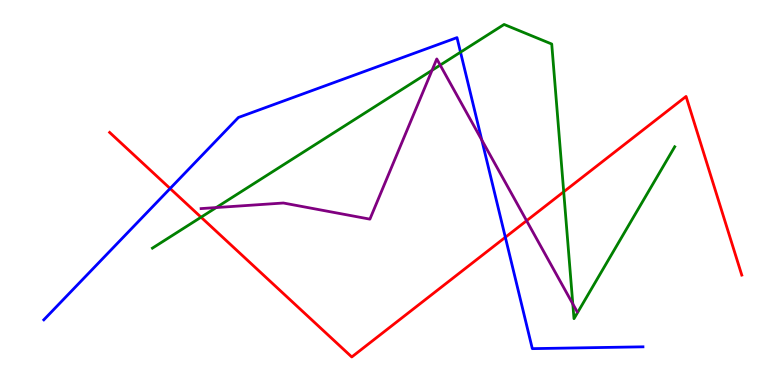[{'lines': ['blue', 'red'], 'intersections': [{'x': 2.19, 'y': 5.1}, {'x': 6.52, 'y': 3.84}]}, {'lines': ['green', 'red'], 'intersections': [{'x': 2.59, 'y': 4.36}, {'x': 7.27, 'y': 5.02}]}, {'lines': ['purple', 'red'], 'intersections': [{'x': 6.79, 'y': 4.27}]}, {'lines': ['blue', 'green'], 'intersections': [{'x': 5.94, 'y': 8.64}]}, {'lines': ['blue', 'purple'], 'intersections': [{'x': 6.22, 'y': 6.36}]}, {'lines': ['green', 'purple'], 'intersections': [{'x': 2.79, 'y': 4.61}, {'x': 5.57, 'y': 8.17}, {'x': 5.68, 'y': 8.31}, {'x': 7.39, 'y': 2.11}]}]